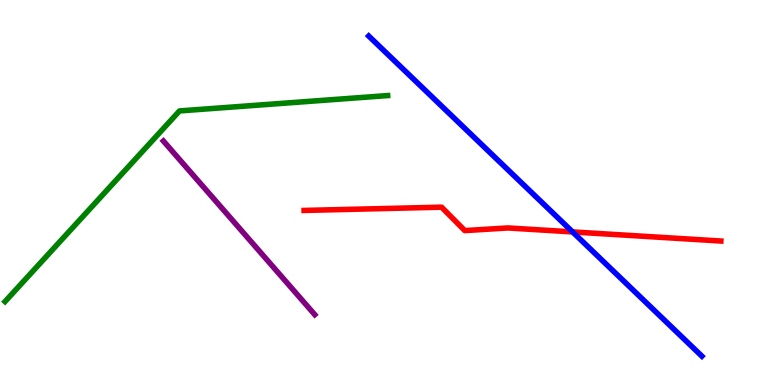[{'lines': ['blue', 'red'], 'intersections': [{'x': 7.39, 'y': 3.98}]}, {'lines': ['green', 'red'], 'intersections': []}, {'lines': ['purple', 'red'], 'intersections': []}, {'lines': ['blue', 'green'], 'intersections': []}, {'lines': ['blue', 'purple'], 'intersections': []}, {'lines': ['green', 'purple'], 'intersections': []}]